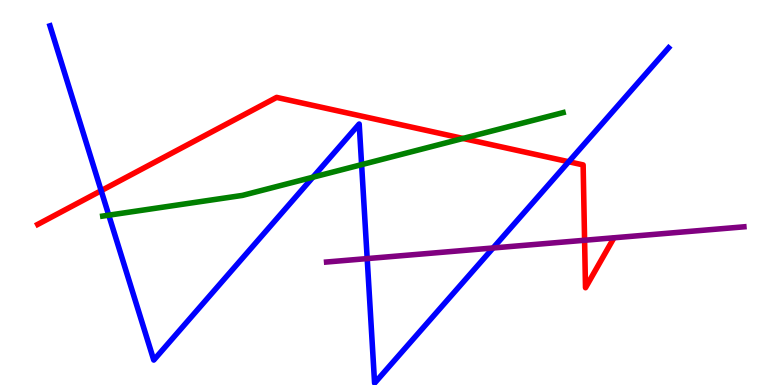[{'lines': ['blue', 'red'], 'intersections': [{'x': 1.31, 'y': 5.05}, {'x': 7.34, 'y': 5.8}]}, {'lines': ['green', 'red'], 'intersections': [{'x': 5.97, 'y': 6.4}]}, {'lines': ['purple', 'red'], 'intersections': [{'x': 7.54, 'y': 3.76}]}, {'lines': ['blue', 'green'], 'intersections': [{'x': 1.4, 'y': 4.41}, {'x': 4.04, 'y': 5.4}, {'x': 4.67, 'y': 5.72}]}, {'lines': ['blue', 'purple'], 'intersections': [{'x': 4.74, 'y': 3.28}, {'x': 6.36, 'y': 3.56}]}, {'lines': ['green', 'purple'], 'intersections': []}]